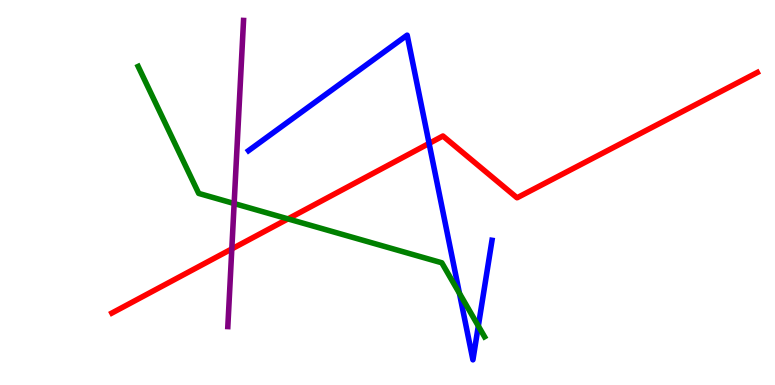[{'lines': ['blue', 'red'], 'intersections': [{'x': 5.54, 'y': 6.27}]}, {'lines': ['green', 'red'], 'intersections': [{'x': 3.72, 'y': 4.31}]}, {'lines': ['purple', 'red'], 'intersections': [{'x': 2.99, 'y': 3.53}]}, {'lines': ['blue', 'green'], 'intersections': [{'x': 5.93, 'y': 2.38}, {'x': 6.17, 'y': 1.53}]}, {'lines': ['blue', 'purple'], 'intersections': []}, {'lines': ['green', 'purple'], 'intersections': [{'x': 3.02, 'y': 4.71}]}]